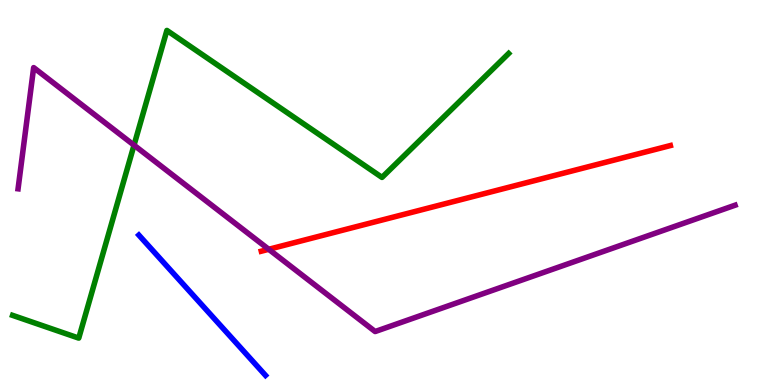[{'lines': ['blue', 'red'], 'intersections': []}, {'lines': ['green', 'red'], 'intersections': []}, {'lines': ['purple', 'red'], 'intersections': [{'x': 3.47, 'y': 3.52}]}, {'lines': ['blue', 'green'], 'intersections': []}, {'lines': ['blue', 'purple'], 'intersections': []}, {'lines': ['green', 'purple'], 'intersections': [{'x': 1.73, 'y': 6.23}]}]